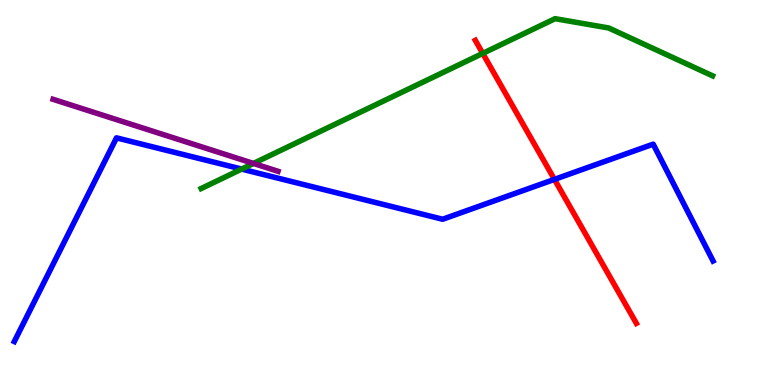[{'lines': ['blue', 'red'], 'intersections': [{'x': 7.15, 'y': 5.34}]}, {'lines': ['green', 'red'], 'intersections': [{'x': 6.23, 'y': 8.61}]}, {'lines': ['purple', 'red'], 'intersections': []}, {'lines': ['blue', 'green'], 'intersections': [{'x': 3.12, 'y': 5.61}]}, {'lines': ['blue', 'purple'], 'intersections': []}, {'lines': ['green', 'purple'], 'intersections': [{'x': 3.27, 'y': 5.75}]}]